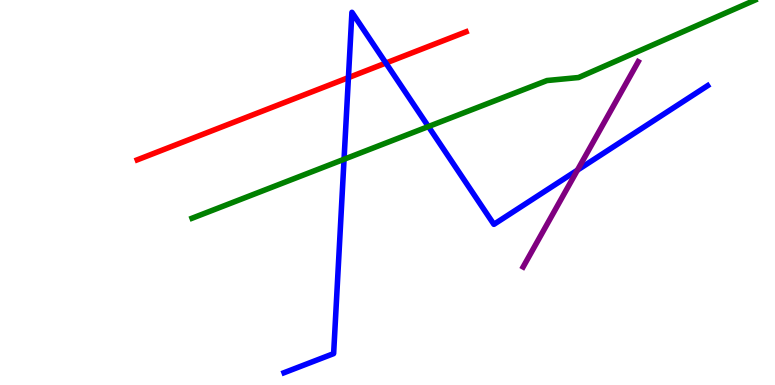[{'lines': ['blue', 'red'], 'intersections': [{'x': 4.5, 'y': 7.98}, {'x': 4.98, 'y': 8.36}]}, {'lines': ['green', 'red'], 'intersections': []}, {'lines': ['purple', 'red'], 'intersections': []}, {'lines': ['blue', 'green'], 'intersections': [{'x': 4.44, 'y': 5.86}, {'x': 5.53, 'y': 6.71}]}, {'lines': ['blue', 'purple'], 'intersections': [{'x': 7.45, 'y': 5.58}]}, {'lines': ['green', 'purple'], 'intersections': []}]